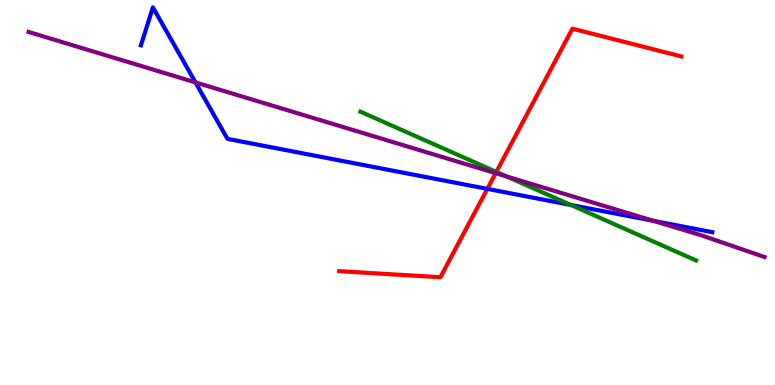[{'lines': ['blue', 'red'], 'intersections': [{'x': 6.29, 'y': 5.09}]}, {'lines': ['green', 'red'], 'intersections': [{'x': 6.4, 'y': 5.53}]}, {'lines': ['purple', 'red'], 'intersections': [{'x': 6.4, 'y': 5.5}]}, {'lines': ['blue', 'green'], 'intersections': [{'x': 7.37, 'y': 4.68}]}, {'lines': ['blue', 'purple'], 'intersections': [{'x': 2.52, 'y': 7.86}, {'x': 8.43, 'y': 4.26}]}, {'lines': ['green', 'purple'], 'intersections': [{'x': 6.54, 'y': 5.42}]}]